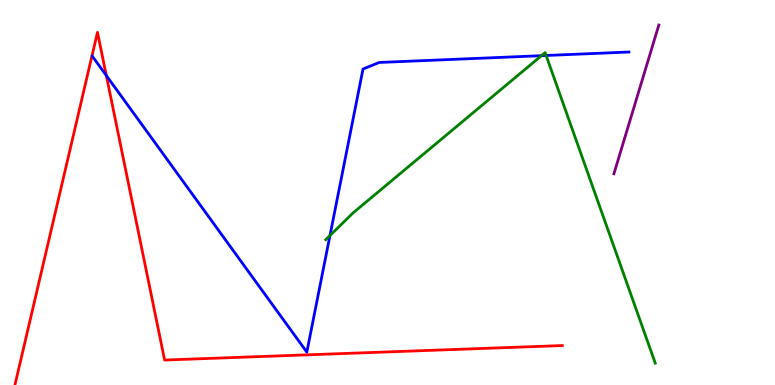[{'lines': ['blue', 'red'], 'intersections': [{'x': 1.37, 'y': 8.04}]}, {'lines': ['green', 'red'], 'intersections': []}, {'lines': ['purple', 'red'], 'intersections': []}, {'lines': ['blue', 'green'], 'intersections': [{'x': 4.26, 'y': 3.88}, {'x': 6.99, 'y': 8.55}, {'x': 7.05, 'y': 8.56}]}, {'lines': ['blue', 'purple'], 'intersections': []}, {'lines': ['green', 'purple'], 'intersections': []}]